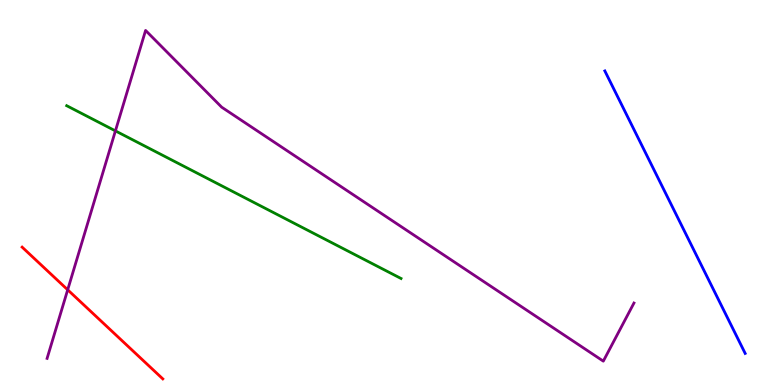[{'lines': ['blue', 'red'], 'intersections': []}, {'lines': ['green', 'red'], 'intersections': []}, {'lines': ['purple', 'red'], 'intersections': [{'x': 0.873, 'y': 2.47}]}, {'lines': ['blue', 'green'], 'intersections': []}, {'lines': ['blue', 'purple'], 'intersections': []}, {'lines': ['green', 'purple'], 'intersections': [{'x': 1.49, 'y': 6.6}]}]